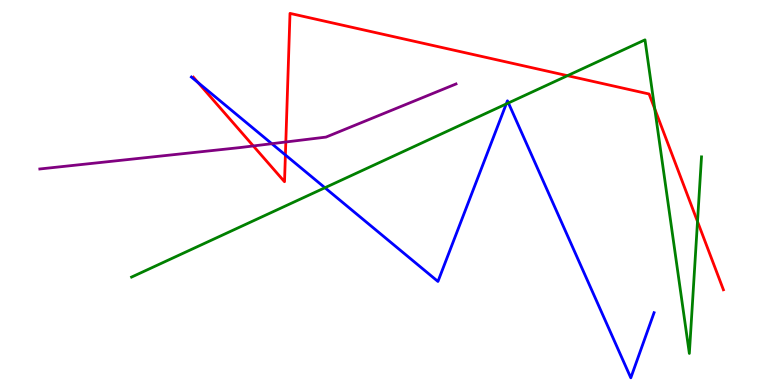[{'lines': ['blue', 'red'], 'intersections': [{'x': 2.55, 'y': 7.86}, {'x': 3.68, 'y': 5.97}]}, {'lines': ['green', 'red'], 'intersections': [{'x': 7.32, 'y': 8.03}, {'x': 8.45, 'y': 7.17}, {'x': 9.0, 'y': 4.25}]}, {'lines': ['purple', 'red'], 'intersections': [{'x': 3.27, 'y': 6.21}, {'x': 3.69, 'y': 6.31}]}, {'lines': ['blue', 'green'], 'intersections': [{'x': 4.19, 'y': 5.12}, {'x': 6.53, 'y': 7.3}, {'x': 6.56, 'y': 7.33}]}, {'lines': ['blue', 'purple'], 'intersections': [{'x': 3.51, 'y': 6.27}]}, {'lines': ['green', 'purple'], 'intersections': []}]